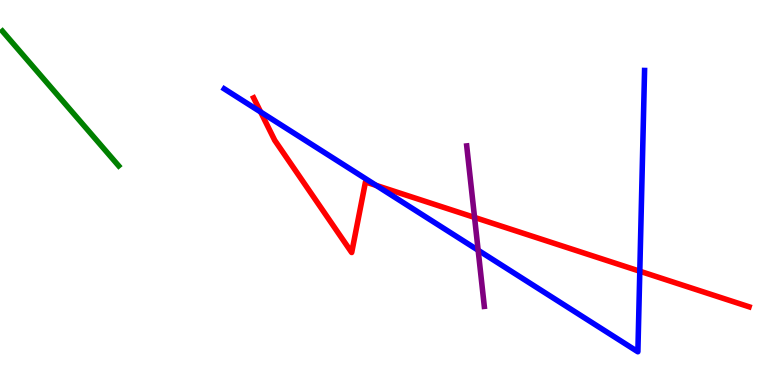[{'lines': ['blue', 'red'], 'intersections': [{'x': 3.36, 'y': 7.09}, {'x': 4.85, 'y': 5.18}, {'x': 8.26, 'y': 2.96}]}, {'lines': ['green', 'red'], 'intersections': []}, {'lines': ['purple', 'red'], 'intersections': [{'x': 6.12, 'y': 4.35}]}, {'lines': ['blue', 'green'], 'intersections': []}, {'lines': ['blue', 'purple'], 'intersections': [{'x': 6.17, 'y': 3.5}]}, {'lines': ['green', 'purple'], 'intersections': []}]